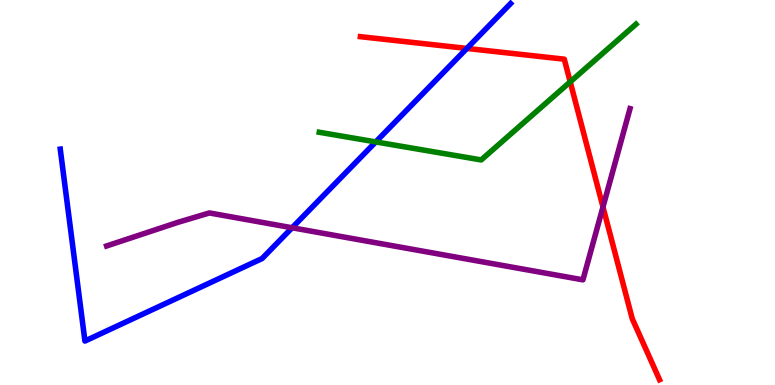[{'lines': ['blue', 'red'], 'intersections': [{'x': 6.02, 'y': 8.74}]}, {'lines': ['green', 'red'], 'intersections': [{'x': 7.36, 'y': 7.87}]}, {'lines': ['purple', 'red'], 'intersections': [{'x': 7.78, 'y': 4.62}]}, {'lines': ['blue', 'green'], 'intersections': [{'x': 4.85, 'y': 6.31}]}, {'lines': ['blue', 'purple'], 'intersections': [{'x': 3.77, 'y': 4.08}]}, {'lines': ['green', 'purple'], 'intersections': []}]